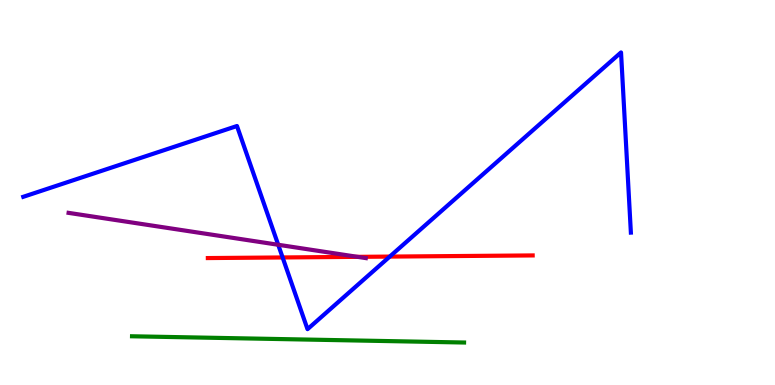[{'lines': ['blue', 'red'], 'intersections': [{'x': 3.65, 'y': 3.31}, {'x': 5.03, 'y': 3.34}]}, {'lines': ['green', 'red'], 'intersections': []}, {'lines': ['purple', 'red'], 'intersections': [{'x': 4.61, 'y': 3.33}]}, {'lines': ['blue', 'green'], 'intersections': []}, {'lines': ['blue', 'purple'], 'intersections': [{'x': 3.59, 'y': 3.64}]}, {'lines': ['green', 'purple'], 'intersections': []}]